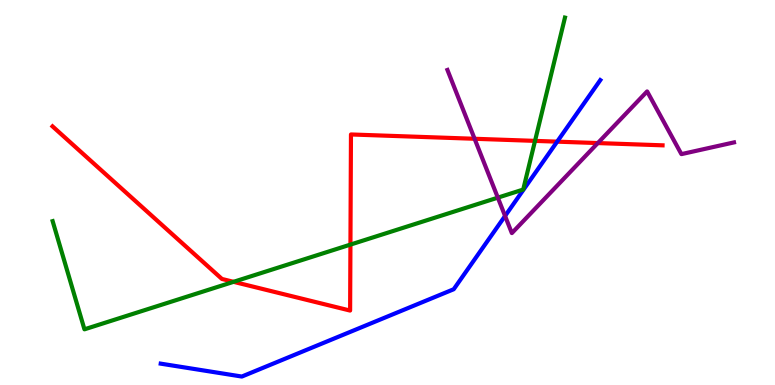[{'lines': ['blue', 'red'], 'intersections': [{'x': 7.19, 'y': 6.32}]}, {'lines': ['green', 'red'], 'intersections': [{'x': 3.01, 'y': 2.68}, {'x': 4.52, 'y': 3.65}, {'x': 6.9, 'y': 6.34}]}, {'lines': ['purple', 'red'], 'intersections': [{'x': 6.12, 'y': 6.4}, {'x': 7.71, 'y': 6.28}]}, {'lines': ['blue', 'green'], 'intersections': []}, {'lines': ['blue', 'purple'], 'intersections': [{'x': 6.52, 'y': 4.39}]}, {'lines': ['green', 'purple'], 'intersections': [{'x': 6.42, 'y': 4.87}]}]